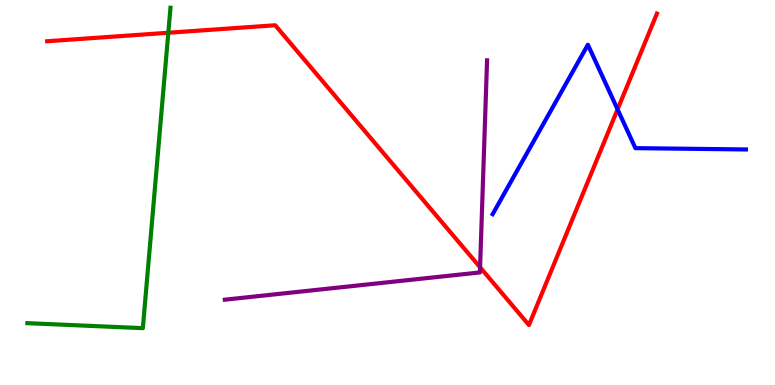[{'lines': ['blue', 'red'], 'intersections': [{'x': 7.97, 'y': 7.16}]}, {'lines': ['green', 'red'], 'intersections': [{'x': 2.17, 'y': 9.15}]}, {'lines': ['purple', 'red'], 'intersections': [{'x': 6.19, 'y': 3.06}]}, {'lines': ['blue', 'green'], 'intersections': []}, {'lines': ['blue', 'purple'], 'intersections': []}, {'lines': ['green', 'purple'], 'intersections': []}]